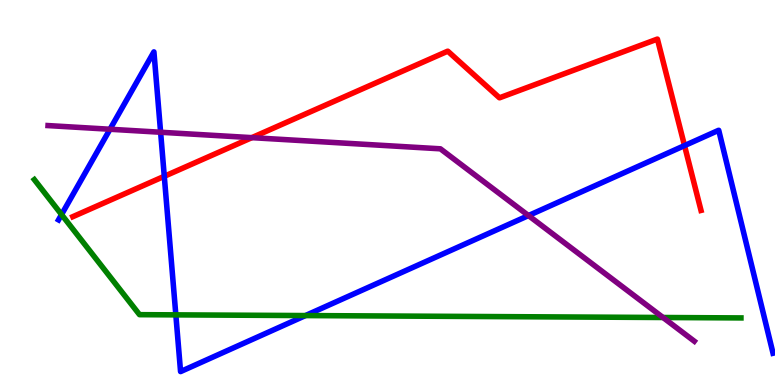[{'lines': ['blue', 'red'], 'intersections': [{'x': 2.12, 'y': 5.42}, {'x': 8.83, 'y': 6.22}]}, {'lines': ['green', 'red'], 'intersections': []}, {'lines': ['purple', 'red'], 'intersections': [{'x': 3.25, 'y': 6.42}]}, {'lines': ['blue', 'green'], 'intersections': [{'x': 0.794, 'y': 4.43}, {'x': 2.27, 'y': 1.82}, {'x': 3.94, 'y': 1.8}]}, {'lines': ['blue', 'purple'], 'intersections': [{'x': 1.42, 'y': 6.64}, {'x': 2.07, 'y': 6.57}, {'x': 6.82, 'y': 4.4}]}, {'lines': ['green', 'purple'], 'intersections': [{'x': 8.56, 'y': 1.75}]}]